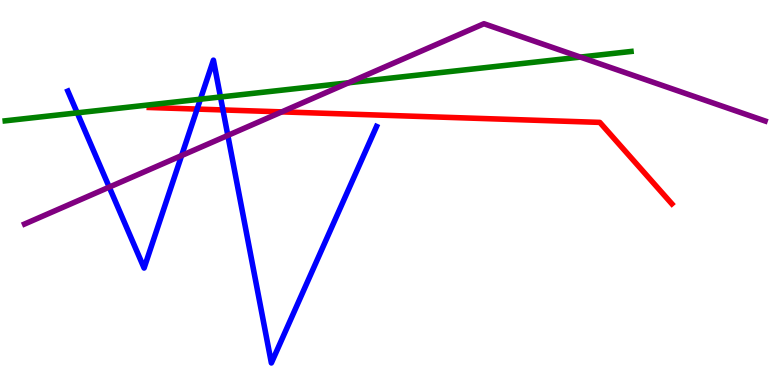[{'lines': ['blue', 'red'], 'intersections': [{'x': 2.54, 'y': 7.17}, {'x': 2.88, 'y': 7.14}]}, {'lines': ['green', 'red'], 'intersections': []}, {'lines': ['purple', 'red'], 'intersections': [{'x': 3.64, 'y': 7.09}]}, {'lines': ['blue', 'green'], 'intersections': [{'x': 0.996, 'y': 7.07}, {'x': 2.59, 'y': 7.42}, {'x': 2.84, 'y': 7.48}]}, {'lines': ['blue', 'purple'], 'intersections': [{'x': 1.41, 'y': 5.14}, {'x': 2.34, 'y': 5.96}, {'x': 2.94, 'y': 6.48}]}, {'lines': ['green', 'purple'], 'intersections': [{'x': 4.5, 'y': 7.85}, {'x': 7.49, 'y': 8.52}]}]